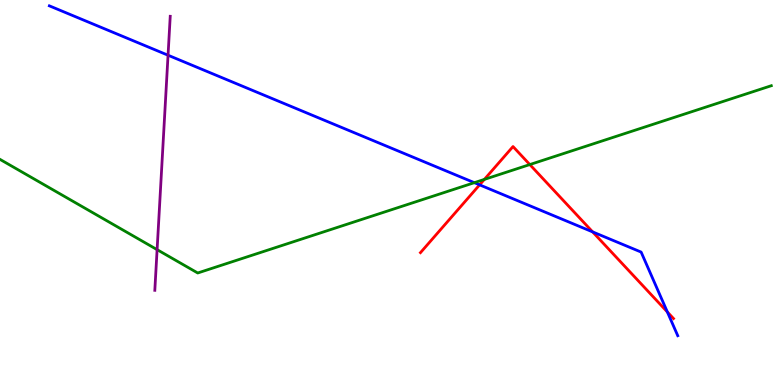[{'lines': ['blue', 'red'], 'intersections': [{'x': 6.19, 'y': 5.2}, {'x': 7.65, 'y': 3.98}, {'x': 8.61, 'y': 1.9}]}, {'lines': ['green', 'red'], 'intersections': [{'x': 6.25, 'y': 5.34}, {'x': 6.84, 'y': 5.73}]}, {'lines': ['purple', 'red'], 'intersections': []}, {'lines': ['blue', 'green'], 'intersections': [{'x': 6.12, 'y': 5.26}]}, {'lines': ['blue', 'purple'], 'intersections': [{'x': 2.17, 'y': 8.57}]}, {'lines': ['green', 'purple'], 'intersections': [{'x': 2.03, 'y': 3.52}]}]